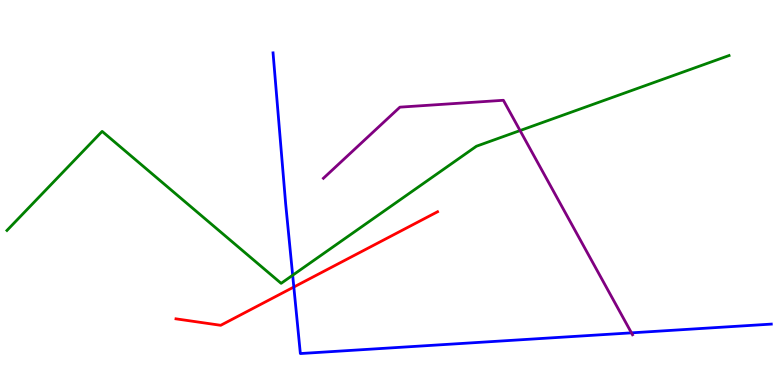[{'lines': ['blue', 'red'], 'intersections': [{'x': 3.79, 'y': 2.54}]}, {'lines': ['green', 'red'], 'intersections': []}, {'lines': ['purple', 'red'], 'intersections': []}, {'lines': ['blue', 'green'], 'intersections': [{'x': 3.78, 'y': 2.85}]}, {'lines': ['blue', 'purple'], 'intersections': [{'x': 8.15, 'y': 1.35}]}, {'lines': ['green', 'purple'], 'intersections': [{'x': 6.71, 'y': 6.61}]}]